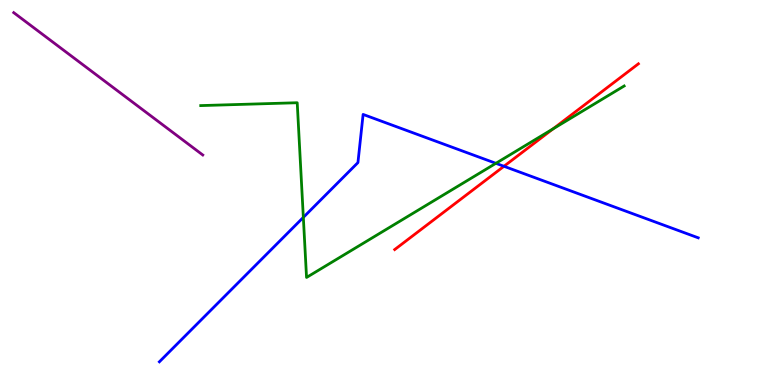[{'lines': ['blue', 'red'], 'intersections': [{'x': 6.5, 'y': 5.68}]}, {'lines': ['green', 'red'], 'intersections': [{'x': 7.14, 'y': 6.65}]}, {'lines': ['purple', 'red'], 'intersections': []}, {'lines': ['blue', 'green'], 'intersections': [{'x': 3.91, 'y': 4.35}, {'x': 6.4, 'y': 5.76}]}, {'lines': ['blue', 'purple'], 'intersections': []}, {'lines': ['green', 'purple'], 'intersections': []}]